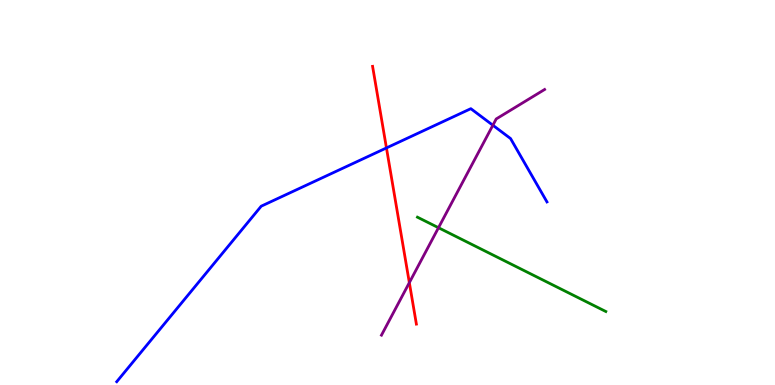[{'lines': ['blue', 'red'], 'intersections': [{'x': 4.99, 'y': 6.16}]}, {'lines': ['green', 'red'], 'intersections': []}, {'lines': ['purple', 'red'], 'intersections': [{'x': 5.28, 'y': 2.66}]}, {'lines': ['blue', 'green'], 'intersections': []}, {'lines': ['blue', 'purple'], 'intersections': [{'x': 6.36, 'y': 6.75}]}, {'lines': ['green', 'purple'], 'intersections': [{'x': 5.66, 'y': 4.09}]}]